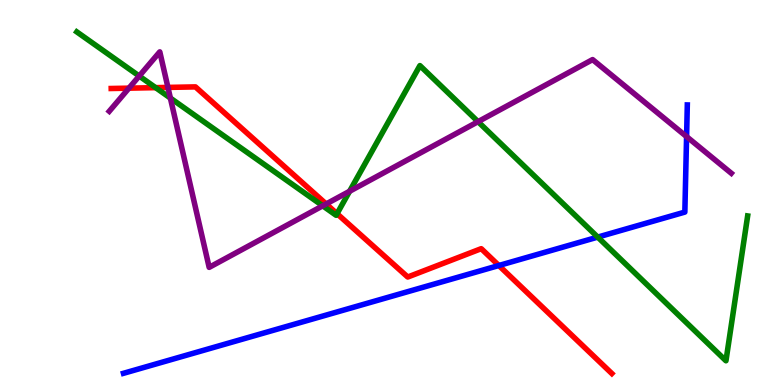[{'lines': ['blue', 'red'], 'intersections': [{'x': 6.44, 'y': 3.1}]}, {'lines': ['green', 'red'], 'intersections': [{'x': 2.01, 'y': 7.72}, {'x': 4.35, 'y': 4.45}]}, {'lines': ['purple', 'red'], 'intersections': [{'x': 1.66, 'y': 7.71}, {'x': 2.17, 'y': 7.73}, {'x': 4.21, 'y': 4.7}]}, {'lines': ['blue', 'green'], 'intersections': [{'x': 7.71, 'y': 3.84}]}, {'lines': ['blue', 'purple'], 'intersections': [{'x': 8.86, 'y': 6.45}]}, {'lines': ['green', 'purple'], 'intersections': [{'x': 1.8, 'y': 8.02}, {'x': 2.2, 'y': 7.45}, {'x': 4.16, 'y': 4.65}, {'x': 4.51, 'y': 5.03}, {'x': 6.17, 'y': 6.84}]}]